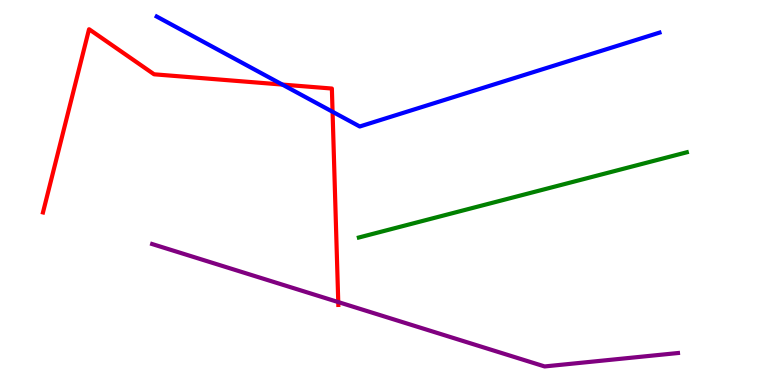[{'lines': ['blue', 'red'], 'intersections': [{'x': 3.64, 'y': 7.8}, {'x': 4.29, 'y': 7.1}]}, {'lines': ['green', 'red'], 'intersections': []}, {'lines': ['purple', 'red'], 'intersections': [{'x': 4.36, 'y': 2.15}]}, {'lines': ['blue', 'green'], 'intersections': []}, {'lines': ['blue', 'purple'], 'intersections': []}, {'lines': ['green', 'purple'], 'intersections': []}]